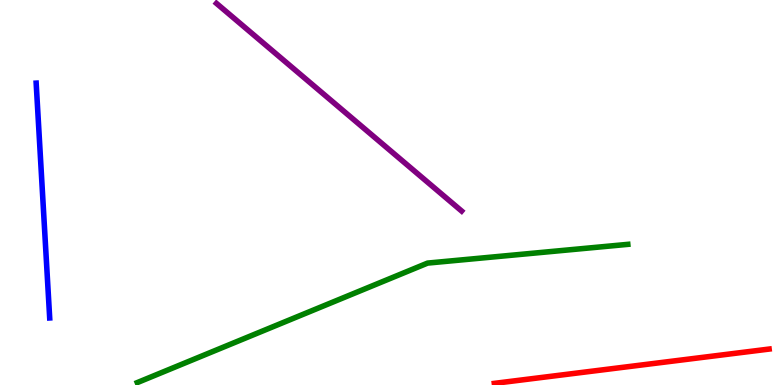[{'lines': ['blue', 'red'], 'intersections': []}, {'lines': ['green', 'red'], 'intersections': []}, {'lines': ['purple', 'red'], 'intersections': []}, {'lines': ['blue', 'green'], 'intersections': []}, {'lines': ['blue', 'purple'], 'intersections': []}, {'lines': ['green', 'purple'], 'intersections': []}]